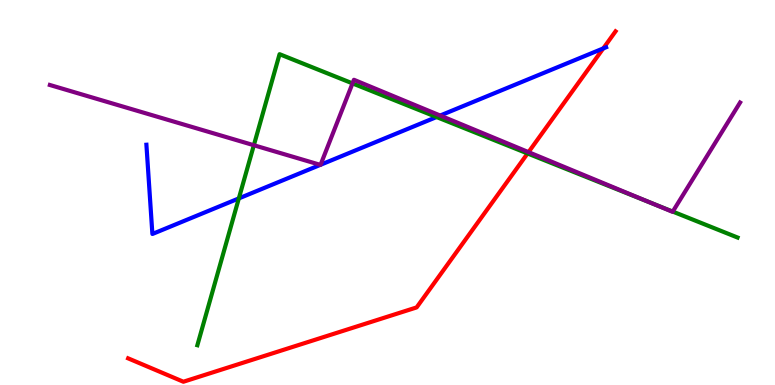[{'lines': ['blue', 'red'], 'intersections': [{'x': 7.78, 'y': 8.74}]}, {'lines': ['green', 'red'], 'intersections': [{'x': 6.81, 'y': 6.01}]}, {'lines': ['purple', 'red'], 'intersections': [{'x': 6.82, 'y': 6.05}]}, {'lines': ['blue', 'green'], 'intersections': [{'x': 3.08, 'y': 4.85}, {'x': 5.63, 'y': 6.96}]}, {'lines': ['blue', 'purple'], 'intersections': [{'x': 4.13, 'y': 5.72}, {'x': 4.14, 'y': 5.72}, {'x': 5.68, 'y': 7.0}]}, {'lines': ['green', 'purple'], 'intersections': [{'x': 3.28, 'y': 6.23}, {'x': 4.55, 'y': 7.83}, {'x': 8.4, 'y': 4.73}, {'x': 8.68, 'y': 4.5}]}]